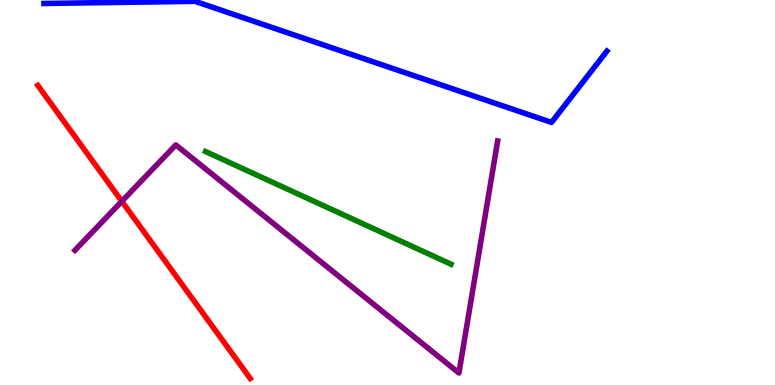[{'lines': ['blue', 'red'], 'intersections': []}, {'lines': ['green', 'red'], 'intersections': []}, {'lines': ['purple', 'red'], 'intersections': [{'x': 1.57, 'y': 4.77}]}, {'lines': ['blue', 'green'], 'intersections': []}, {'lines': ['blue', 'purple'], 'intersections': []}, {'lines': ['green', 'purple'], 'intersections': []}]